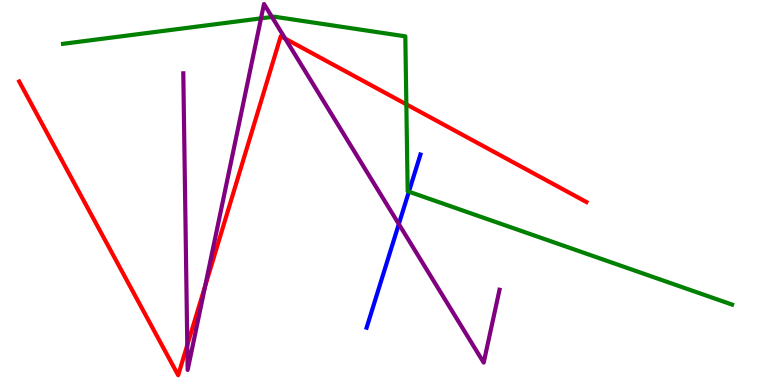[{'lines': ['blue', 'red'], 'intersections': []}, {'lines': ['green', 'red'], 'intersections': [{'x': 5.24, 'y': 7.29}]}, {'lines': ['purple', 'red'], 'intersections': [{'x': 2.42, 'y': 1.04}, {'x': 2.65, 'y': 2.57}, {'x': 3.68, 'y': 9.0}]}, {'lines': ['blue', 'green'], 'intersections': [{'x': 5.28, 'y': 5.02}]}, {'lines': ['blue', 'purple'], 'intersections': [{'x': 5.15, 'y': 4.18}]}, {'lines': ['green', 'purple'], 'intersections': [{'x': 3.37, 'y': 9.52}, {'x': 3.51, 'y': 9.56}]}]